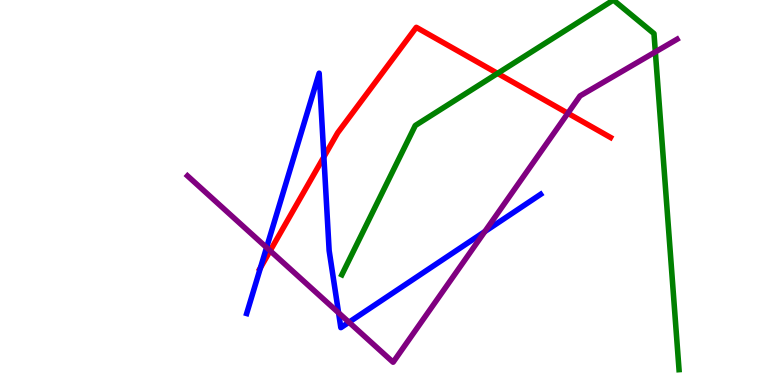[{'lines': ['blue', 'red'], 'intersections': [{'x': 3.36, 'y': 3.05}, {'x': 4.18, 'y': 5.92}]}, {'lines': ['green', 'red'], 'intersections': [{'x': 6.42, 'y': 8.09}]}, {'lines': ['purple', 'red'], 'intersections': [{'x': 3.49, 'y': 3.49}, {'x': 7.33, 'y': 7.06}]}, {'lines': ['blue', 'green'], 'intersections': []}, {'lines': ['blue', 'purple'], 'intersections': [{'x': 3.44, 'y': 3.57}, {'x': 4.37, 'y': 1.88}, {'x': 4.5, 'y': 1.63}, {'x': 6.26, 'y': 3.99}]}, {'lines': ['green', 'purple'], 'intersections': [{'x': 8.46, 'y': 8.65}]}]